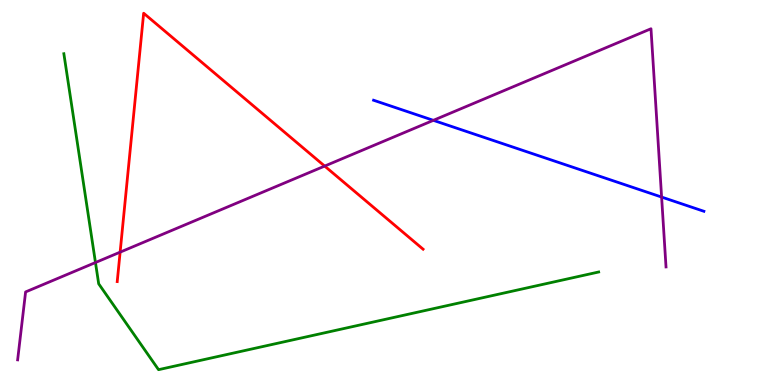[{'lines': ['blue', 'red'], 'intersections': []}, {'lines': ['green', 'red'], 'intersections': []}, {'lines': ['purple', 'red'], 'intersections': [{'x': 1.55, 'y': 3.45}, {'x': 4.19, 'y': 5.69}]}, {'lines': ['blue', 'green'], 'intersections': []}, {'lines': ['blue', 'purple'], 'intersections': [{'x': 5.59, 'y': 6.87}, {'x': 8.54, 'y': 4.88}]}, {'lines': ['green', 'purple'], 'intersections': [{'x': 1.23, 'y': 3.18}]}]